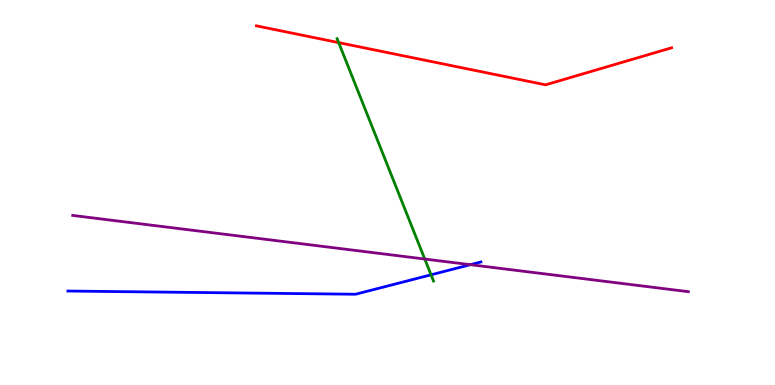[{'lines': ['blue', 'red'], 'intersections': []}, {'lines': ['green', 'red'], 'intersections': [{'x': 4.37, 'y': 8.89}]}, {'lines': ['purple', 'red'], 'intersections': []}, {'lines': ['blue', 'green'], 'intersections': [{'x': 5.56, 'y': 2.86}]}, {'lines': ['blue', 'purple'], 'intersections': [{'x': 6.07, 'y': 3.13}]}, {'lines': ['green', 'purple'], 'intersections': [{'x': 5.48, 'y': 3.27}]}]